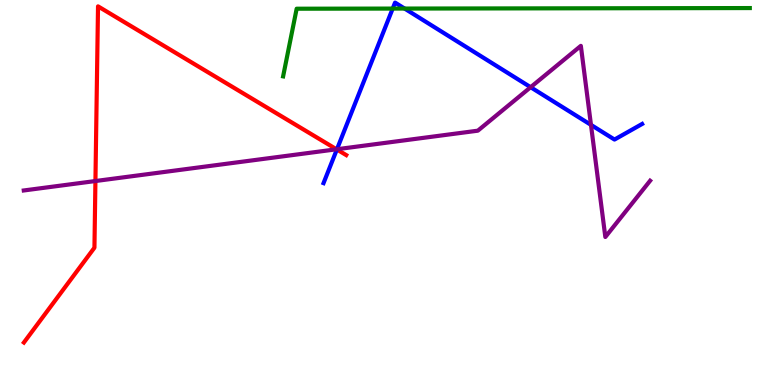[{'lines': ['blue', 'red'], 'intersections': [{'x': 4.35, 'y': 6.12}]}, {'lines': ['green', 'red'], 'intersections': []}, {'lines': ['purple', 'red'], 'intersections': [{'x': 1.23, 'y': 5.3}, {'x': 4.34, 'y': 6.12}]}, {'lines': ['blue', 'green'], 'intersections': [{'x': 5.07, 'y': 9.78}, {'x': 5.22, 'y': 9.78}]}, {'lines': ['blue', 'purple'], 'intersections': [{'x': 4.35, 'y': 6.12}, {'x': 6.85, 'y': 7.73}, {'x': 7.63, 'y': 6.76}]}, {'lines': ['green', 'purple'], 'intersections': []}]